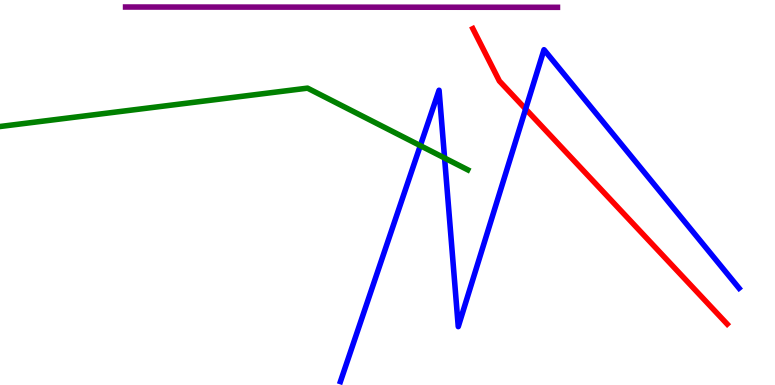[{'lines': ['blue', 'red'], 'intersections': [{'x': 6.78, 'y': 7.17}]}, {'lines': ['green', 'red'], 'intersections': []}, {'lines': ['purple', 'red'], 'intersections': []}, {'lines': ['blue', 'green'], 'intersections': [{'x': 5.42, 'y': 6.22}, {'x': 5.74, 'y': 5.9}]}, {'lines': ['blue', 'purple'], 'intersections': []}, {'lines': ['green', 'purple'], 'intersections': []}]